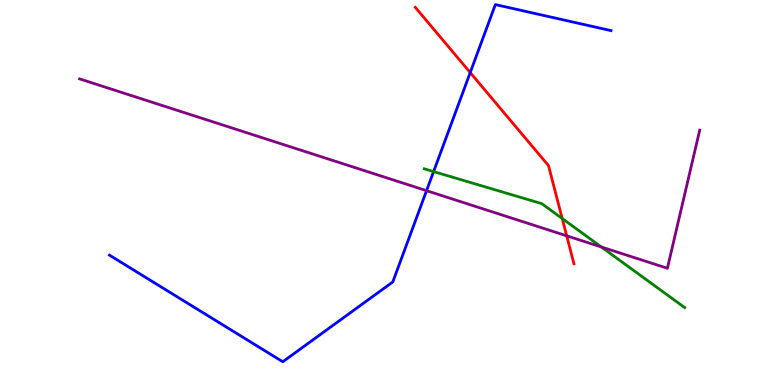[{'lines': ['blue', 'red'], 'intersections': [{'x': 6.07, 'y': 8.11}]}, {'lines': ['green', 'red'], 'intersections': [{'x': 7.25, 'y': 4.32}]}, {'lines': ['purple', 'red'], 'intersections': [{'x': 7.31, 'y': 3.87}]}, {'lines': ['blue', 'green'], 'intersections': [{'x': 5.59, 'y': 5.54}]}, {'lines': ['blue', 'purple'], 'intersections': [{'x': 5.5, 'y': 5.05}]}, {'lines': ['green', 'purple'], 'intersections': [{'x': 7.76, 'y': 3.58}]}]